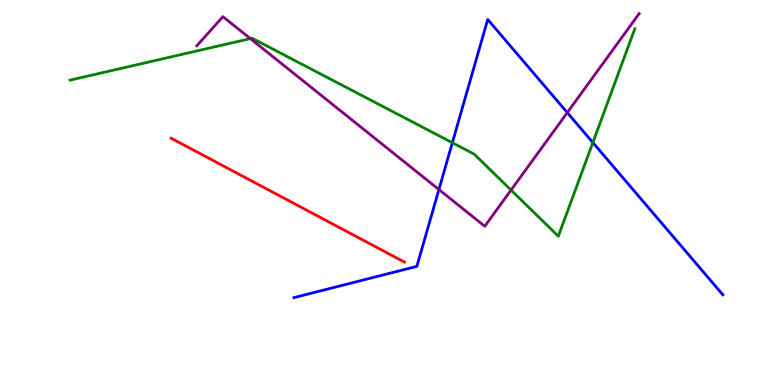[{'lines': ['blue', 'red'], 'intersections': []}, {'lines': ['green', 'red'], 'intersections': []}, {'lines': ['purple', 'red'], 'intersections': []}, {'lines': ['blue', 'green'], 'intersections': [{'x': 5.84, 'y': 6.29}, {'x': 7.65, 'y': 6.3}]}, {'lines': ['blue', 'purple'], 'intersections': [{'x': 5.66, 'y': 5.08}, {'x': 7.32, 'y': 7.08}]}, {'lines': ['green', 'purple'], 'intersections': [{'x': 3.23, 'y': 9.0}, {'x': 6.59, 'y': 5.06}]}]